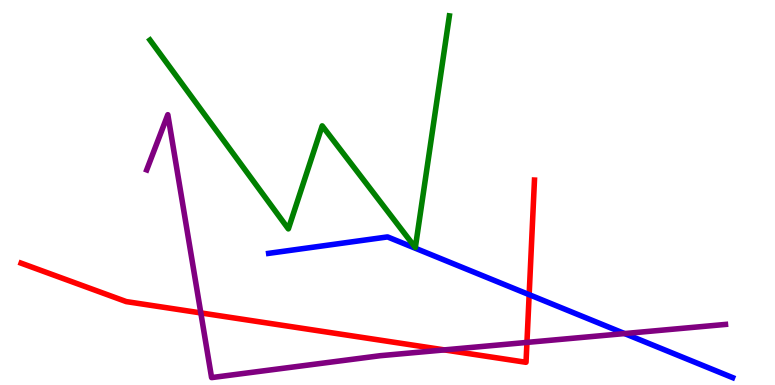[{'lines': ['blue', 'red'], 'intersections': [{'x': 6.83, 'y': 2.35}]}, {'lines': ['green', 'red'], 'intersections': []}, {'lines': ['purple', 'red'], 'intersections': [{'x': 2.59, 'y': 1.87}, {'x': 5.73, 'y': 0.912}, {'x': 6.8, 'y': 1.11}]}, {'lines': ['blue', 'green'], 'intersections': []}, {'lines': ['blue', 'purple'], 'intersections': [{'x': 8.06, 'y': 1.34}]}, {'lines': ['green', 'purple'], 'intersections': []}]